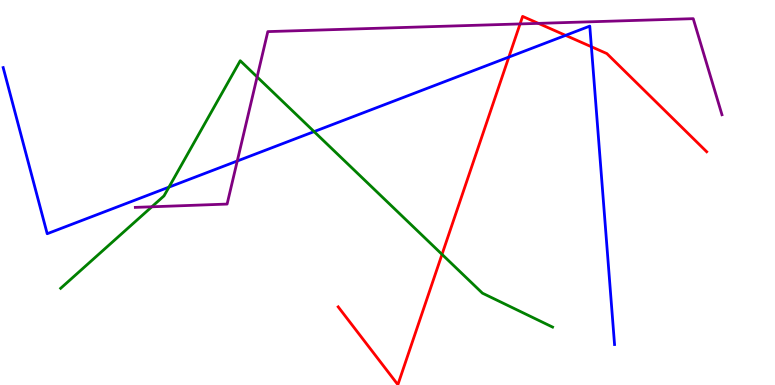[{'lines': ['blue', 'red'], 'intersections': [{'x': 6.57, 'y': 8.52}, {'x': 7.3, 'y': 9.08}, {'x': 7.63, 'y': 8.79}]}, {'lines': ['green', 'red'], 'intersections': [{'x': 5.7, 'y': 3.39}]}, {'lines': ['purple', 'red'], 'intersections': [{'x': 6.71, 'y': 9.38}, {'x': 6.95, 'y': 9.39}]}, {'lines': ['blue', 'green'], 'intersections': [{'x': 2.18, 'y': 5.14}, {'x': 4.05, 'y': 6.58}]}, {'lines': ['blue', 'purple'], 'intersections': [{'x': 3.06, 'y': 5.82}]}, {'lines': ['green', 'purple'], 'intersections': [{'x': 1.96, 'y': 4.63}, {'x': 3.32, 'y': 8.0}]}]